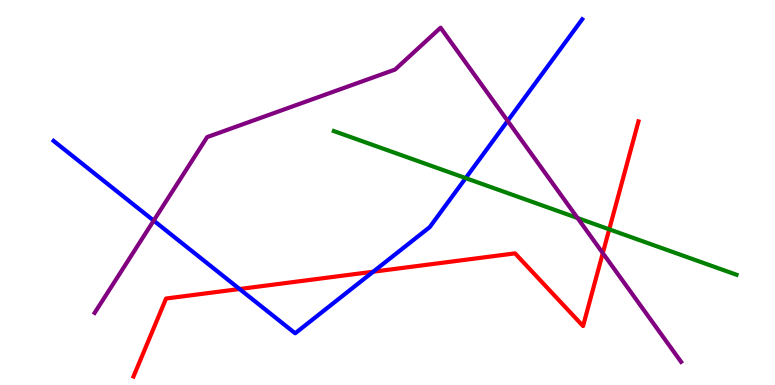[{'lines': ['blue', 'red'], 'intersections': [{'x': 3.09, 'y': 2.49}, {'x': 4.82, 'y': 2.94}]}, {'lines': ['green', 'red'], 'intersections': [{'x': 7.86, 'y': 4.04}]}, {'lines': ['purple', 'red'], 'intersections': [{'x': 7.78, 'y': 3.43}]}, {'lines': ['blue', 'green'], 'intersections': [{'x': 6.01, 'y': 5.37}]}, {'lines': ['blue', 'purple'], 'intersections': [{'x': 1.98, 'y': 4.27}, {'x': 6.55, 'y': 6.86}]}, {'lines': ['green', 'purple'], 'intersections': [{'x': 7.45, 'y': 4.34}]}]